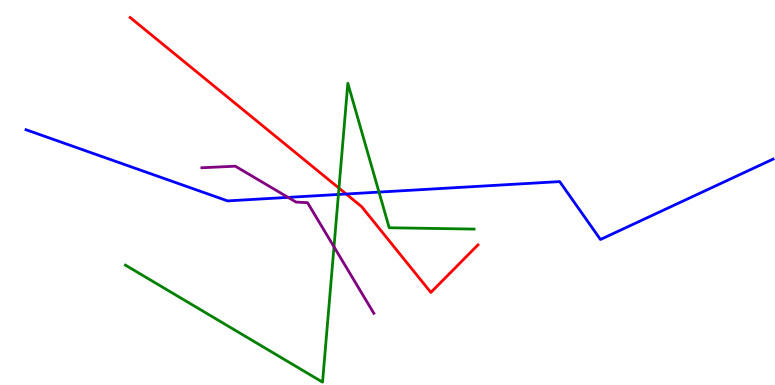[{'lines': ['blue', 'red'], 'intersections': [{'x': 4.47, 'y': 4.96}]}, {'lines': ['green', 'red'], 'intersections': [{'x': 4.37, 'y': 5.11}]}, {'lines': ['purple', 'red'], 'intersections': []}, {'lines': ['blue', 'green'], 'intersections': [{'x': 4.37, 'y': 4.95}, {'x': 4.89, 'y': 5.01}]}, {'lines': ['blue', 'purple'], 'intersections': [{'x': 3.72, 'y': 4.87}]}, {'lines': ['green', 'purple'], 'intersections': [{'x': 4.31, 'y': 3.59}]}]